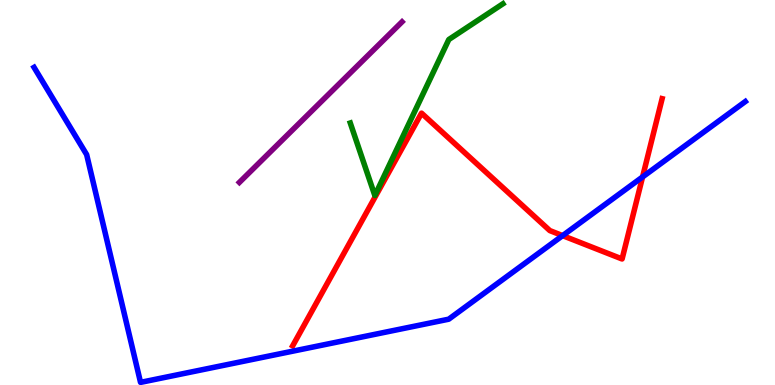[{'lines': ['blue', 'red'], 'intersections': [{'x': 7.26, 'y': 3.88}, {'x': 8.29, 'y': 5.4}]}, {'lines': ['green', 'red'], 'intersections': []}, {'lines': ['purple', 'red'], 'intersections': []}, {'lines': ['blue', 'green'], 'intersections': []}, {'lines': ['blue', 'purple'], 'intersections': []}, {'lines': ['green', 'purple'], 'intersections': []}]